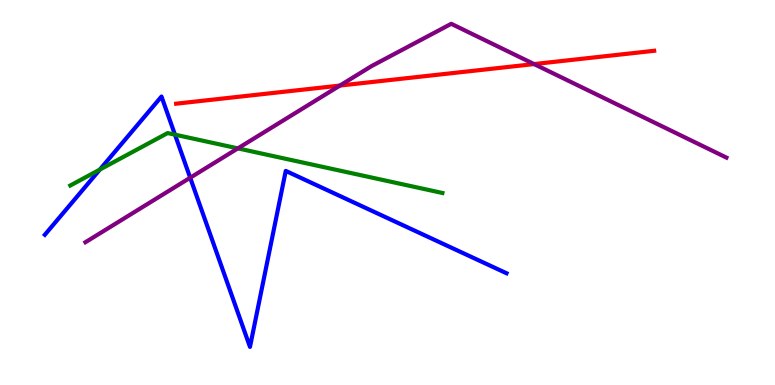[{'lines': ['blue', 'red'], 'intersections': []}, {'lines': ['green', 'red'], 'intersections': []}, {'lines': ['purple', 'red'], 'intersections': [{'x': 4.39, 'y': 7.78}, {'x': 6.89, 'y': 8.34}]}, {'lines': ['blue', 'green'], 'intersections': [{'x': 1.29, 'y': 5.6}, {'x': 2.26, 'y': 6.5}]}, {'lines': ['blue', 'purple'], 'intersections': [{'x': 2.45, 'y': 5.38}]}, {'lines': ['green', 'purple'], 'intersections': [{'x': 3.07, 'y': 6.15}]}]